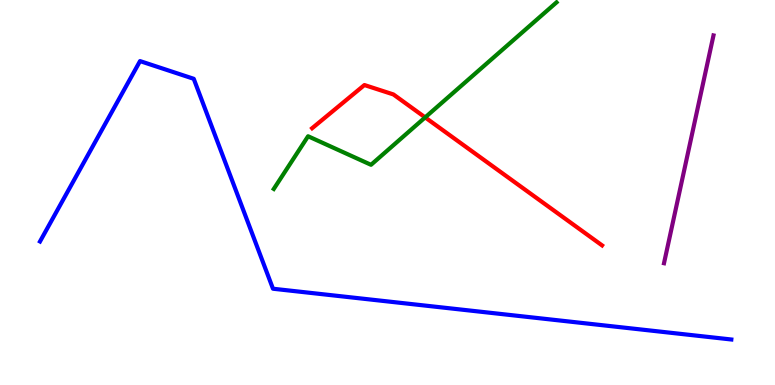[{'lines': ['blue', 'red'], 'intersections': []}, {'lines': ['green', 'red'], 'intersections': [{'x': 5.49, 'y': 6.95}]}, {'lines': ['purple', 'red'], 'intersections': []}, {'lines': ['blue', 'green'], 'intersections': []}, {'lines': ['blue', 'purple'], 'intersections': []}, {'lines': ['green', 'purple'], 'intersections': []}]